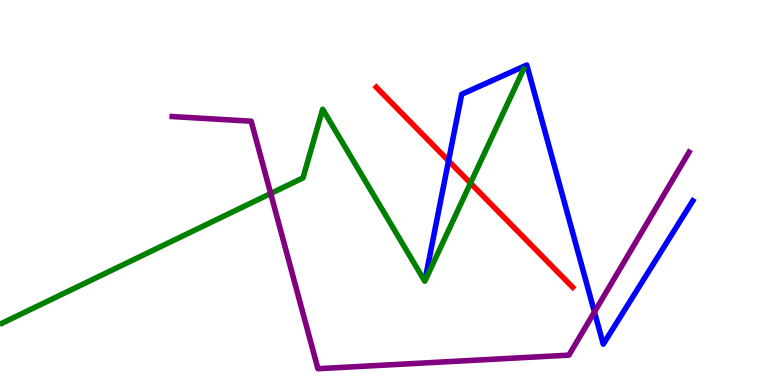[{'lines': ['blue', 'red'], 'intersections': [{'x': 5.79, 'y': 5.82}]}, {'lines': ['green', 'red'], 'intersections': [{'x': 6.07, 'y': 5.24}]}, {'lines': ['purple', 'red'], 'intersections': []}, {'lines': ['blue', 'green'], 'intersections': []}, {'lines': ['blue', 'purple'], 'intersections': [{'x': 7.67, 'y': 1.9}]}, {'lines': ['green', 'purple'], 'intersections': [{'x': 3.49, 'y': 4.97}]}]